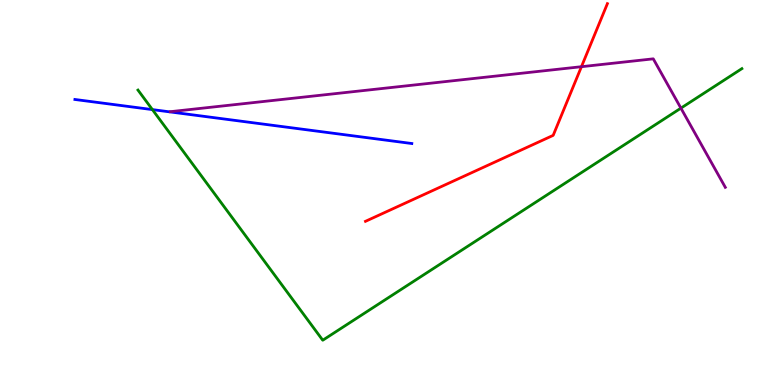[{'lines': ['blue', 'red'], 'intersections': []}, {'lines': ['green', 'red'], 'intersections': []}, {'lines': ['purple', 'red'], 'intersections': [{'x': 7.5, 'y': 8.27}]}, {'lines': ['blue', 'green'], 'intersections': [{'x': 1.97, 'y': 7.15}]}, {'lines': ['blue', 'purple'], 'intersections': []}, {'lines': ['green', 'purple'], 'intersections': [{'x': 8.79, 'y': 7.19}]}]